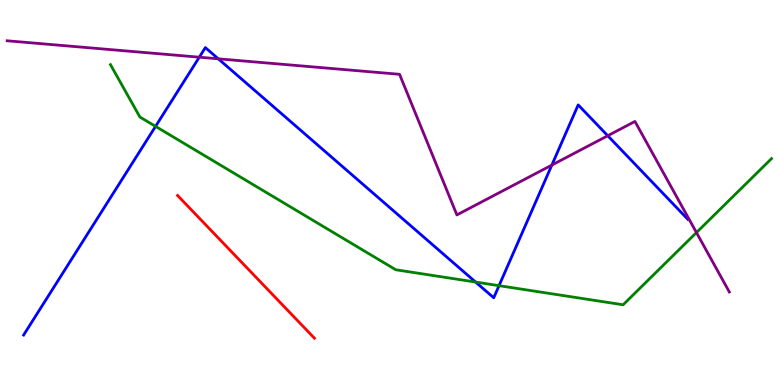[{'lines': ['blue', 'red'], 'intersections': []}, {'lines': ['green', 'red'], 'intersections': []}, {'lines': ['purple', 'red'], 'intersections': []}, {'lines': ['blue', 'green'], 'intersections': [{'x': 2.01, 'y': 6.72}, {'x': 6.14, 'y': 2.67}, {'x': 6.44, 'y': 2.58}]}, {'lines': ['blue', 'purple'], 'intersections': [{'x': 2.57, 'y': 8.51}, {'x': 2.82, 'y': 8.47}, {'x': 7.12, 'y': 5.71}, {'x': 7.84, 'y': 6.47}]}, {'lines': ['green', 'purple'], 'intersections': [{'x': 8.99, 'y': 3.96}]}]